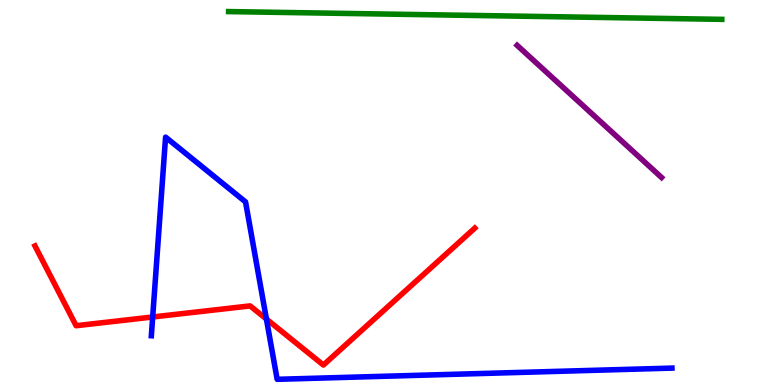[{'lines': ['blue', 'red'], 'intersections': [{'x': 1.97, 'y': 1.77}, {'x': 3.44, 'y': 1.71}]}, {'lines': ['green', 'red'], 'intersections': []}, {'lines': ['purple', 'red'], 'intersections': []}, {'lines': ['blue', 'green'], 'intersections': []}, {'lines': ['blue', 'purple'], 'intersections': []}, {'lines': ['green', 'purple'], 'intersections': []}]